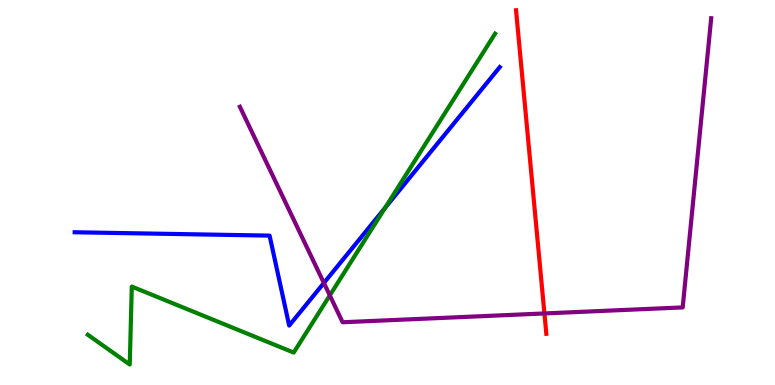[{'lines': ['blue', 'red'], 'intersections': []}, {'lines': ['green', 'red'], 'intersections': []}, {'lines': ['purple', 'red'], 'intersections': [{'x': 7.02, 'y': 1.86}]}, {'lines': ['blue', 'green'], 'intersections': [{'x': 4.97, 'y': 4.6}]}, {'lines': ['blue', 'purple'], 'intersections': [{'x': 4.18, 'y': 2.65}]}, {'lines': ['green', 'purple'], 'intersections': [{'x': 4.26, 'y': 2.33}]}]